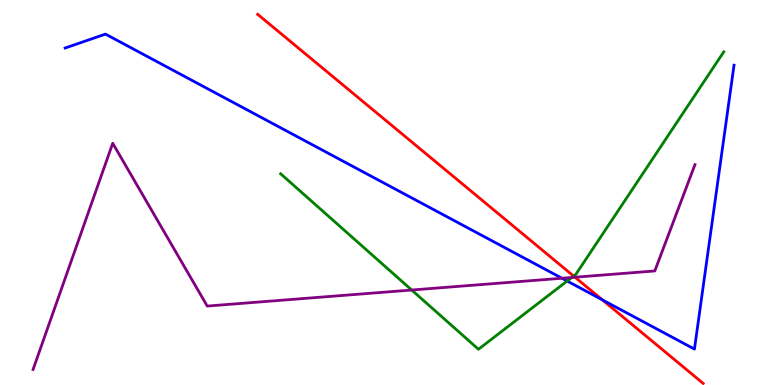[{'lines': ['blue', 'red'], 'intersections': [{'x': 7.77, 'y': 2.21}]}, {'lines': ['green', 'red'], 'intersections': [{'x': 7.4, 'y': 2.83}]}, {'lines': ['purple', 'red'], 'intersections': [{'x': 7.42, 'y': 2.8}]}, {'lines': ['blue', 'green'], 'intersections': [{'x': 7.32, 'y': 2.7}]}, {'lines': ['blue', 'purple'], 'intersections': [{'x': 7.25, 'y': 2.77}]}, {'lines': ['green', 'purple'], 'intersections': [{'x': 5.31, 'y': 2.47}, {'x': 7.38, 'y': 2.79}]}]